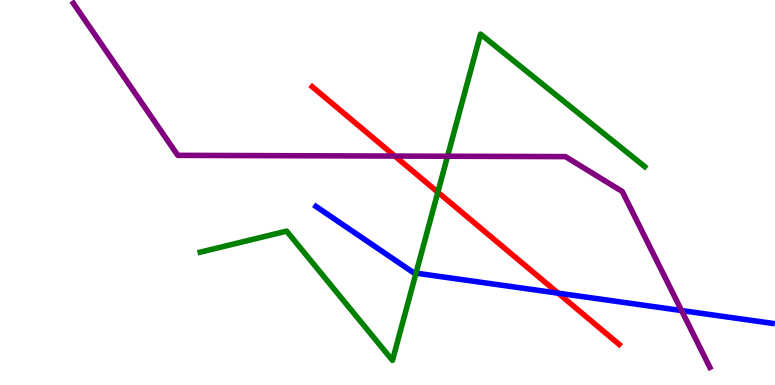[{'lines': ['blue', 'red'], 'intersections': [{'x': 7.2, 'y': 2.39}]}, {'lines': ['green', 'red'], 'intersections': [{'x': 5.65, 'y': 5.01}]}, {'lines': ['purple', 'red'], 'intersections': [{'x': 5.09, 'y': 5.95}]}, {'lines': ['blue', 'green'], 'intersections': [{'x': 5.37, 'y': 2.91}]}, {'lines': ['blue', 'purple'], 'intersections': [{'x': 8.79, 'y': 1.93}]}, {'lines': ['green', 'purple'], 'intersections': [{'x': 5.77, 'y': 5.94}]}]